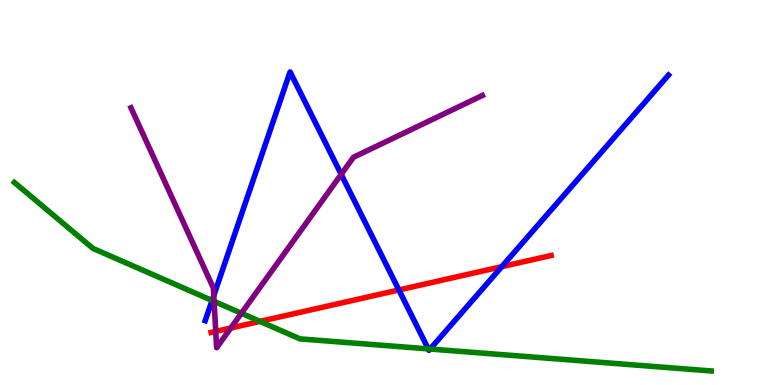[{'lines': ['blue', 'red'], 'intersections': [{'x': 5.15, 'y': 2.47}, {'x': 6.47, 'y': 3.07}]}, {'lines': ['green', 'red'], 'intersections': [{'x': 3.35, 'y': 1.65}]}, {'lines': ['purple', 'red'], 'intersections': [{'x': 2.78, 'y': 1.39}, {'x': 2.98, 'y': 1.48}]}, {'lines': ['blue', 'green'], 'intersections': [{'x': 2.74, 'y': 2.2}, {'x': 5.53, 'y': 0.938}, {'x': 5.55, 'y': 0.934}]}, {'lines': ['blue', 'purple'], 'intersections': [{'x': 2.76, 'y': 2.32}, {'x': 4.4, 'y': 5.47}]}, {'lines': ['green', 'purple'], 'intersections': [{'x': 2.76, 'y': 2.17}, {'x': 3.11, 'y': 1.86}]}]